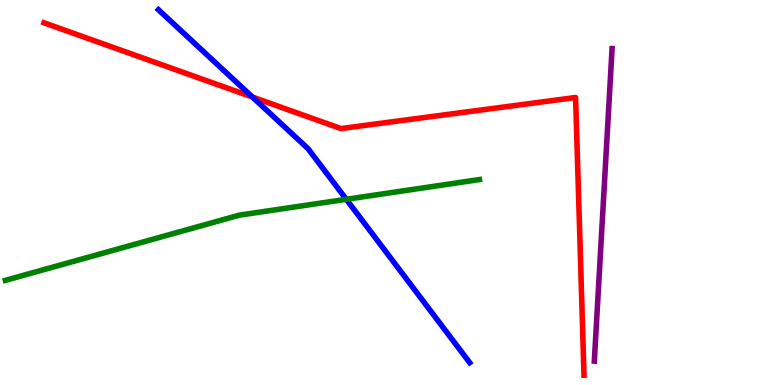[{'lines': ['blue', 'red'], 'intersections': [{'x': 3.26, 'y': 7.48}]}, {'lines': ['green', 'red'], 'intersections': []}, {'lines': ['purple', 'red'], 'intersections': []}, {'lines': ['blue', 'green'], 'intersections': [{'x': 4.47, 'y': 4.82}]}, {'lines': ['blue', 'purple'], 'intersections': []}, {'lines': ['green', 'purple'], 'intersections': []}]